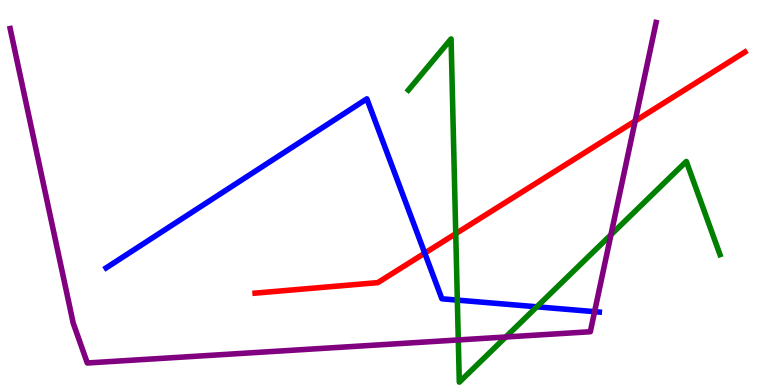[{'lines': ['blue', 'red'], 'intersections': [{'x': 5.48, 'y': 3.43}]}, {'lines': ['green', 'red'], 'intersections': [{'x': 5.88, 'y': 3.93}]}, {'lines': ['purple', 'red'], 'intersections': [{'x': 8.2, 'y': 6.86}]}, {'lines': ['blue', 'green'], 'intersections': [{'x': 5.9, 'y': 2.21}, {'x': 6.93, 'y': 2.03}]}, {'lines': ['blue', 'purple'], 'intersections': [{'x': 7.67, 'y': 1.9}]}, {'lines': ['green', 'purple'], 'intersections': [{'x': 5.91, 'y': 1.17}, {'x': 6.53, 'y': 1.25}, {'x': 7.88, 'y': 3.9}]}]